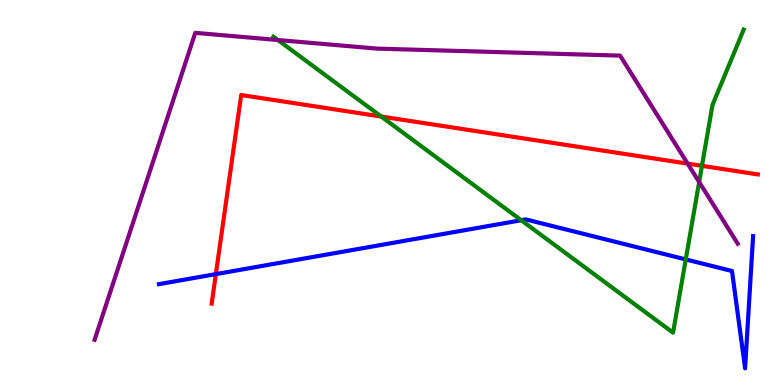[{'lines': ['blue', 'red'], 'intersections': [{'x': 2.79, 'y': 2.88}]}, {'lines': ['green', 'red'], 'intersections': [{'x': 4.92, 'y': 6.97}, {'x': 9.06, 'y': 5.69}]}, {'lines': ['purple', 'red'], 'intersections': [{'x': 8.87, 'y': 5.75}]}, {'lines': ['blue', 'green'], 'intersections': [{'x': 6.73, 'y': 4.28}, {'x': 8.85, 'y': 3.26}]}, {'lines': ['blue', 'purple'], 'intersections': []}, {'lines': ['green', 'purple'], 'intersections': [{'x': 3.59, 'y': 8.96}, {'x': 9.02, 'y': 5.27}]}]